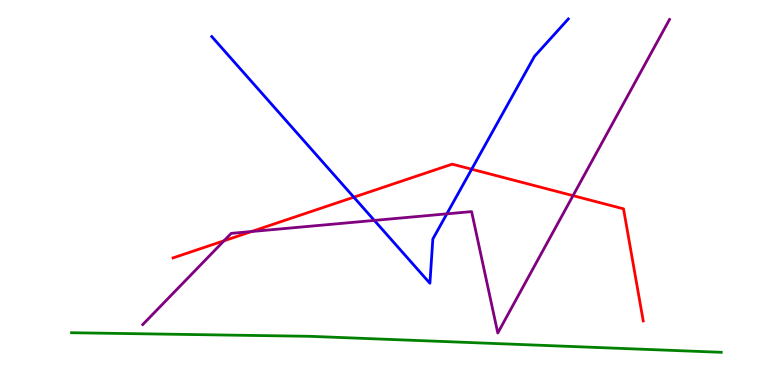[{'lines': ['blue', 'red'], 'intersections': [{'x': 4.57, 'y': 4.88}, {'x': 6.09, 'y': 5.6}]}, {'lines': ['green', 'red'], 'intersections': []}, {'lines': ['purple', 'red'], 'intersections': [{'x': 2.89, 'y': 3.75}, {'x': 3.25, 'y': 3.99}, {'x': 7.39, 'y': 4.92}]}, {'lines': ['blue', 'green'], 'intersections': []}, {'lines': ['blue', 'purple'], 'intersections': [{'x': 4.83, 'y': 4.28}, {'x': 5.77, 'y': 4.45}]}, {'lines': ['green', 'purple'], 'intersections': []}]